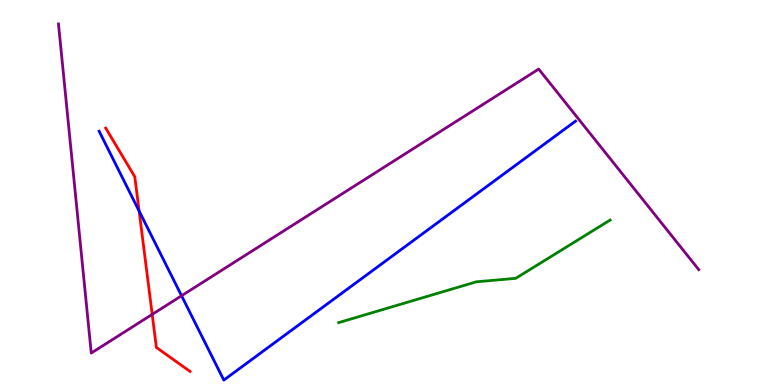[{'lines': ['blue', 'red'], 'intersections': [{'x': 1.8, 'y': 4.52}]}, {'lines': ['green', 'red'], 'intersections': []}, {'lines': ['purple', 'red'], 'intersections': [{'x': 1.96, 'y': 1.83}]}, {'lines': ['blue', 'green'], 'intersections': []}, {'lines': ['blue', 'purple'], 'intersections': [{'x': 2.34, 'y': 2.32}]}, {'lines': ['green', 'purple'], 'intersections': []}]